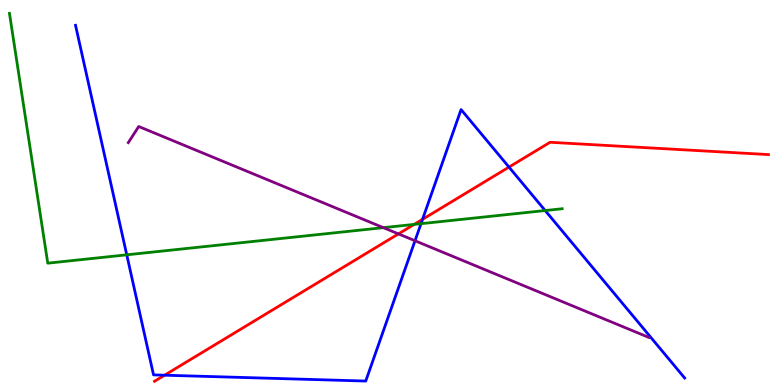[{'lines': ['blue', 'red'], 'intersections': [{'x': 2.12, 'y': 0.254}, {'x': 5.45, 'y': 4.3}, {'x': 6.57, 'y': 5.66}]}, {'lines': ['green', 'red'], 'intersections': [{'x': 5.34, 'y': 4.17}]}, {'lines': ['purple', 'red'], 'intersections': [{'x': 5.14, 'y': 3.92}]}, {'lines': ['blue', 'green'], 'intersections': [{'x': 1.64, 'y': 3.38}, {'x': 5.43, 'y': 4.19}, {'x': 7.03, 'y': 4.53}]}, {'lines': ['blue', 'purple'], 'intersections': [{'x': 5.36, 'y': 3.75}]}, {'lines': ['green', 'purple'], 'intersections': [{'x': 4.95, 'y': 4.09}]}]